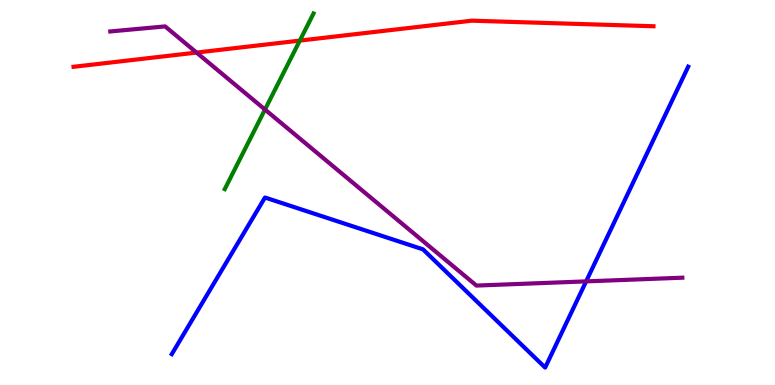[{'lines': ['blue', 'red'], 'intersections': []}, {'lines': ['green', 'red'], 'intersections': [{'x': 3.87, 'y': 8.95}]}, {'lines': ['purple', 'red'], 'intersections': [{'x': 2.54, 'y': 8.63}]}, {'lines': ['blue', 'green'], 'intersections': []}, {'lines': ['blue', 'purple'], 'intersections': [{'x': 7.56, 'y': 2.69}]}, {'lines': ['green', 'purple'], 'intersections': [{'x': 3.42, 'y': 7.15}]}]